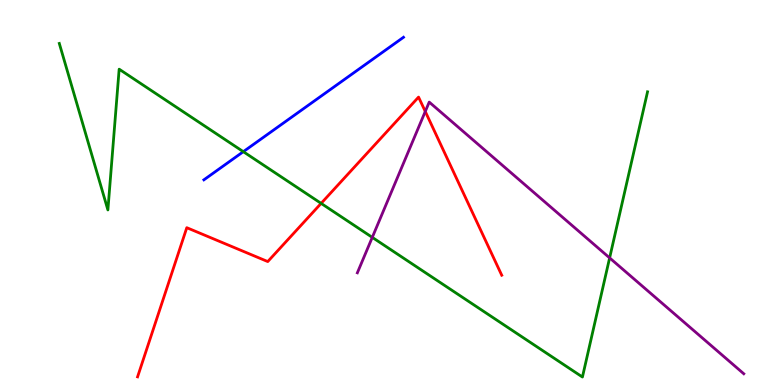[{'lines': ['blue', 'red'], 'intersections': []}, {'lines': ['green', 'red'], 'intersections': [{'x': 4.14, 'y': 4.72}]}, {'lines': ['purple', 'red'], 'intersections': [{'x': 5.49, 'y': 7.1}]}, {'lines': ['blue', 'green'], 'intersections': [{'x': 3.14, 'y': 6.06}]}, {'lines': ['blue', 'purple'], 'intersections': []}, {'lines': ['green', 'purple'], 'intersections': [{'x': 4.8, 'y': 3.83}, {'x': 7.87, 'y': 3.3}]}]